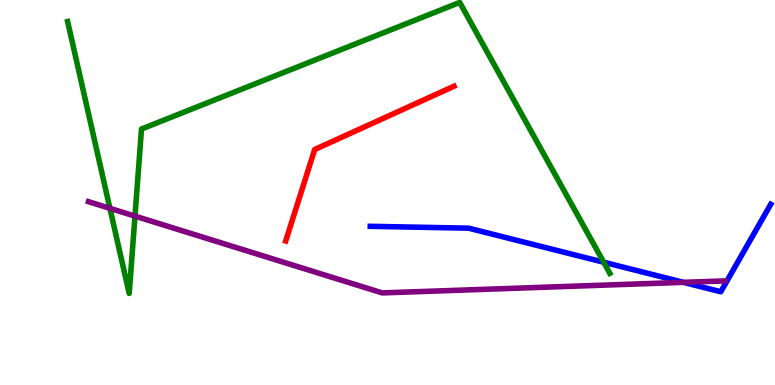[{'lines': ['blue', 'red'], 'intersections': []}, {'lines': ['green', 'red'], 'intersections': []}, {'lines': ['purple', 'red'], 'intersections': []}, {'lines': ['blue', 'green'], 'intersections': [{'x': 7.79, 'y': 3.19}]}, {'lines': ['blue', 'purple'], 'intersections': [{'x': 8.82, 'y': 2.67}]}, {'lines': ['green', 'purple'], 'intersections': [{'x': 1.42, 'y': 4.59}, {'x': 1.74, 'y': 4.39}]}]